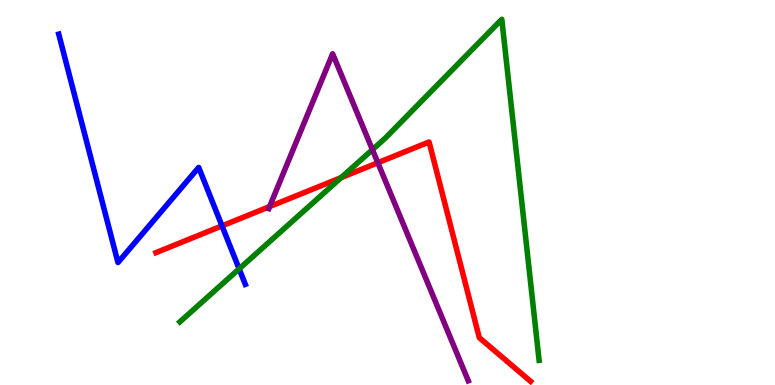[{'lines': ['blue', 'red'], 'intersections': [{'x': 2.86, 'y': 4.13}]}, {'lines': ['green', 'red'], 'intersections': [{'x': 4.4, 'y': 5.39}]}, {'lines': ['purple', 'red'], 'intersections': [{'x': 3.48, 'y': 4.63}, {'x': 4.88, 'y': 5.77}]}, {'lines': ['blue', 'green'], 'intersections': [{'x': 3.09, 'y': 3.02}]}, {'lines': ['blue', 'purple'], 'intersections': []}, {'lines': ['green', 'purple'], 'intersections': [{'x': 4.81, 'y': 6.11}]}]